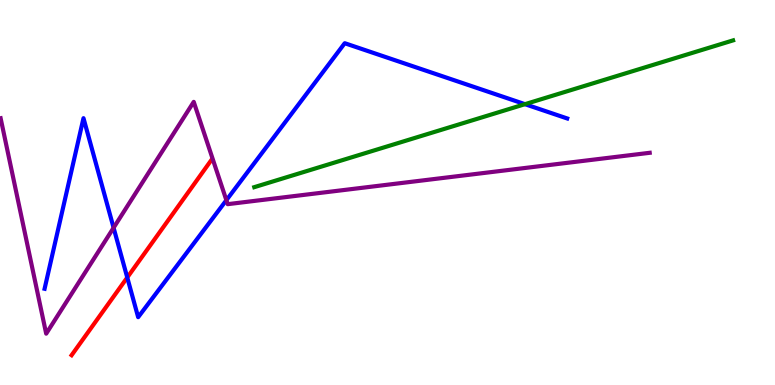[{'lines': ['blue', 'red'], 'intersections': [{'x': 1.64, 'y': 2.79}]}, {'lines': ['green', 'red'], 'intersections': []}, {'lines': ['purple', 'red'], 'intersections': []}, {'lines': ['blue', 'green'], 'intersections': [{'x': 6.77, 'y': 7.29}]}, {'lines': ['blue', 'purple'], 'intersections': [{'x': 1.47, 'y': 4.08}, {'x': 2.92, 'y': 4.8}]}, {'lines': ['green', 'purple'], 'intersections': []}]